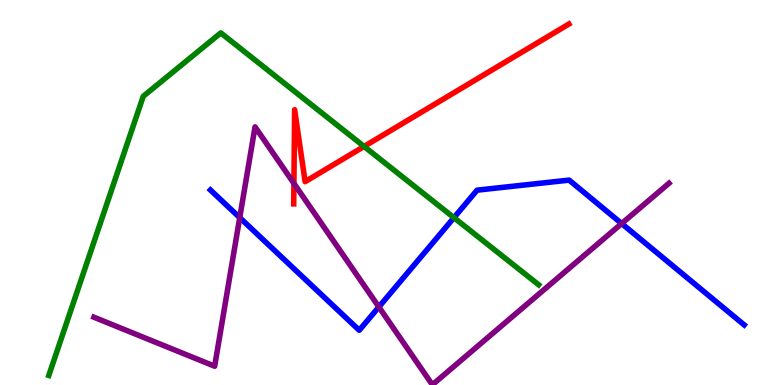[{'lines': ['blue', 'red'], 'intersections': []}, {'lines': ['green', 'red'], 'intersections': [{'x': 4.7, 'y': 6.2}]}, {'lines': ['purple', 'red'], 'intersections': [{'x': 3.79, 'y': 5.24}]}, {'lines': ['blue', 'green'], 'intersections': [{'x': 5.86, 'y': 4.35}]}, {'lines': ['blue', 'purple'], 'intersections': [{'x': 3.09, 'y': 4.35}, {'x': 4.89, 'y': 2.03}, {'x': 8.02, 'y': 4.19}]}, {'lines': ['green', 'purple'], 'intersections': []}]